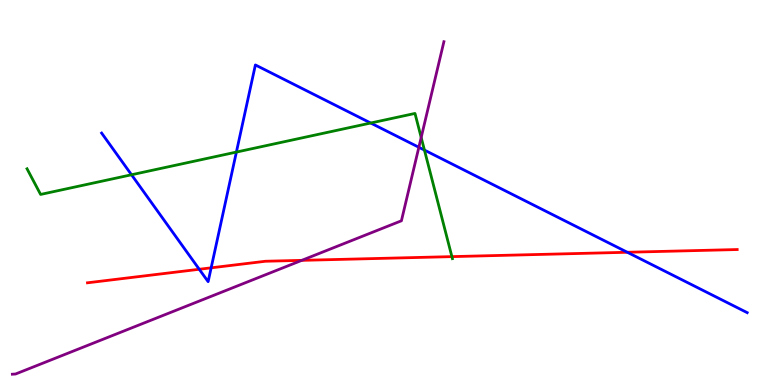[{'lines': ['blue', 'red'], 'intersections': [{'x': 2.57, 'y': 3.01}, {'x': 2.72, 'y': 3.04}, {'x': 8.09, 'y': 3.45}]}, {'lines': ['green', 'red'], 'intersections': [{'x': 5.83, 'y': 3.33}]}, {'lines': ['purple', 'red'], 'intersections': [{'x': 3.89, 'y': 3.24}]}, {'lines': ['blue', 'green'], 'intersections': [{'x': 1.7, 'y': 5.46}, {'x': 3.05, 'y': 6.05}, {'x': 4.78, 'y': 6.8}, {'x': 5.48, 'y': 6.1}]}, {'lines': ['blue', 'purple'], 'intersections': [{'x': 5.4, 'y': 6.17}]}, {'lines': ['green', 'purple'], 'intersections': [{'x': 5.43, 'y': 6.43}]}]